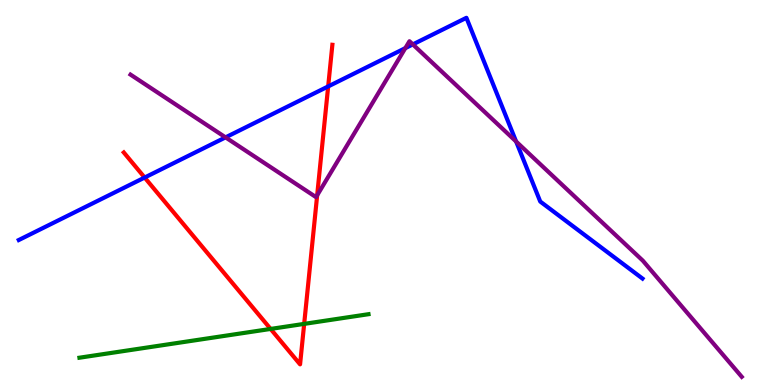[{'lines': ['blue', 'red'], 'intersections': [{'x': 1.87, 'y': 5.39}, {'x': 4.23, 'y': 7.76}]}, {'lines': ['green', 'red'], 'intersections': [{'x': 3.49, 'y': 1.46}, {'x': 3.92, 'y': 1.59}]}, {'lines': ['purple', 'red'], 'intersections': [{'x': 4.09, 'y': 4.93}]}, {'lines': ['blue', 'green'], 'intersections': []}, {'lines': ['blue', 'purple'], 'intersections': [{'x': 2.91, 'y': 6.43}, {'x': 5.23, 'y': 8.75}, {'x': 5.33, 'y': 8.85}, {'x': 6.66, 'y': 6.32}]}, {'lines': ['green', 'purple'], 'intersections': []}]